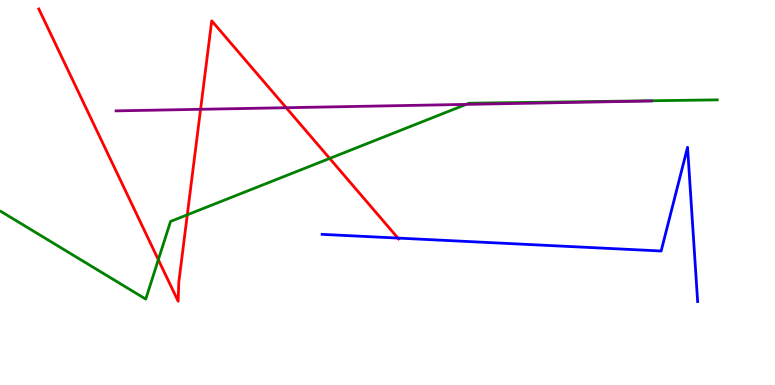[{'lines': ['blue', 'red'], 'intersections': [{'x': 5.13, 'y': 3.82}]}, {'lines': ['green', 'red'], 'intersections': [{'x': 2.04, 'y': 3.25}, {'x': 2.42, 'y': 4.42}, {'x': 4.25, 'y': 5.89}]}, {'lines': ['purple', 'red'], 'intersections': [{'x': 2.59, 'y': 7.16}, {'x': 3.69, 'y': 7.2}]}, {'lines': ['blue', 'green'], 'intersections': []}, {'lines': ['blue', 'purple'], 'intersections': []}, {'lines': ['green', 'purple'], 'intersections': [{'x': 6.01, 'y': 7.29}]}]